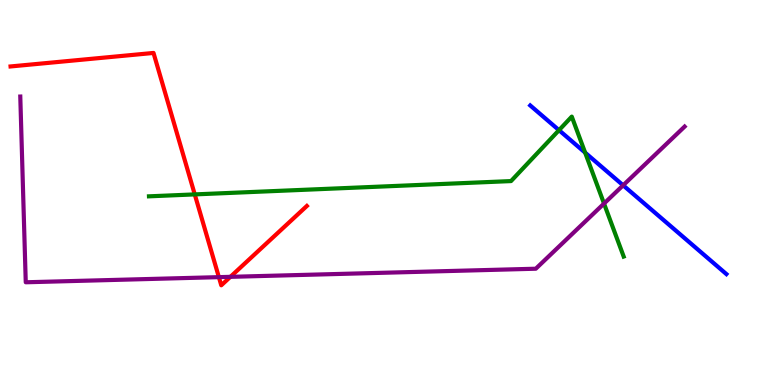[{'lines': ['blue', 'red'], 'intersections': []}, {'lines': ['green', 'red'], 'intersections': [{'x': 2.51, 'y': 4.95}]}, {'lines': ['purple', 'red'], 'intersections': [{'x': 2.82, 'y': 2.8}, {'x': 2.97, 'y': 2.81}]}, {'lines': ['blue', 'green'], 'intersections': [{'x': 7.21, 'y': 6.62}, {'x': 7.55, 'y': 6.04}]}, {'lines': ['blue', 'purple'], 'intersections': [{'x': 8.04, 'y': 5.19}]}, {'lines': ['green', 'purple'], 'intersections': [{'x': 7.79, 'y': 4.71}]}]